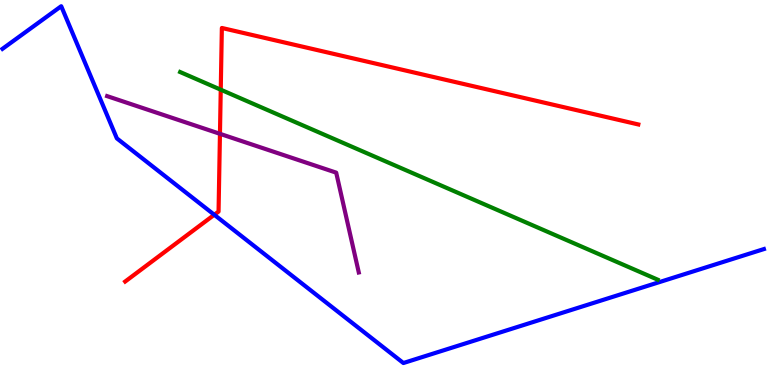[{'lines': ['blue', 'red'], 'intersections': [{'x': 2.77, 'y': 4.42}]}, {'lines': ['green', 'red'], 'intersections': [{'x': 2.85, 'y': 7.67}]}, {'lines': ['purple', 'red'], 'intersections': [{'x': 2.84, 'y': 6.52}]}, {'lines': ['blue', 'green'], 'intersections': []}, {'lines': ['blue', 'purple'], 'intersections': []}, {'lines': ['green', 'purple'], 'intersections': []}]